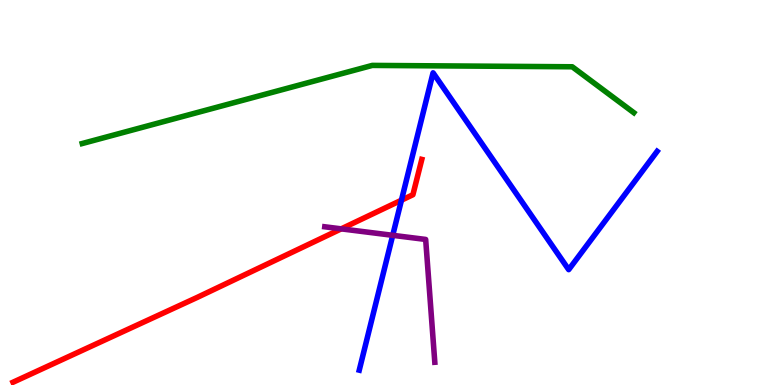[{'lines': ['blue', 'red'], 'intersections': [{'x': 5.18, 'y': 4.8}]}, {'lines': ['green', 'red'], 'intersections': []}, {'lines': ['purple', 'red'], 'intersections': [{'x': 4.4, 'y': 4.06}]}, {'lines': ['blue', 'green'], 'intersections': []}, {'lines': ['blue', 'purple'], 'intersections': [{'x': 5.07, 'y': 3.89}]}, {'lines': ['green', 'purple'], 'intersections': []}]